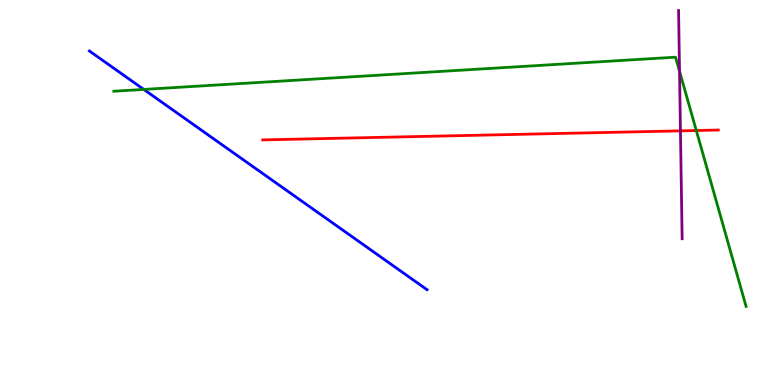[{'lines': ['blue', 'red'], 'intersections': []}, {'lines': ['green', 'red'], 'intersections': [{'x': 8.98, 'y': 6.61}]}, {'lines': ['purple', 'red'], 'intersections': [{'x': 8.78, 'y': 6.6}]}, {'lines': ['blue', 'green'], 'intersections': [{'x': 1.86, 'y': 7.68}]}, {'lines': ['blue', 'purple'], 'intersections': []}, {'lines': ['green', 'purple'], 'intersections': [{'x': 8.77, 'y': 8.15}]}]